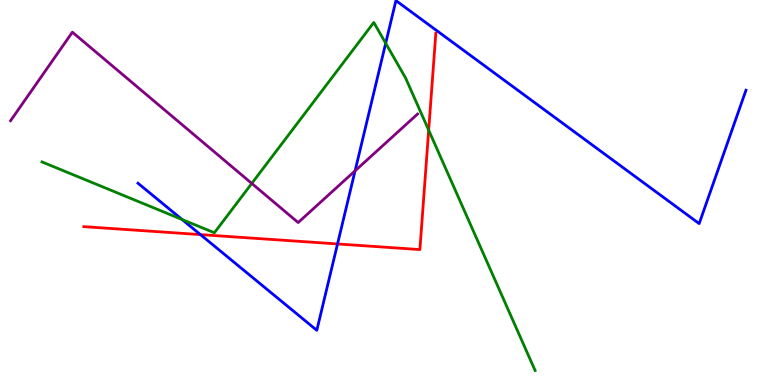[{'lines': ['blue', 'red'], 'intersections': [{'x': 2.59, 'y': 3.91}, {'x': 4.36, 'y': 3.66}]}, {'lines': ['green', 'red'], 'intersections': [{'x': 5.53, 'y': 6.62}]}, {'lines': ['purple', 'red'], 'intersections': []}, {'lines': ['blue', 'green'], 'intersections': [{'x': 2.35, 'y': 4.3}, {'x': 4.98, 'y': 8.88}]}, {'lines': ['blue', 'purple'], 'intersections': [{'x': 4.58, 'y': 5.56}]}, {'lines': ['green', 'purple'], 'intersections': [{'x': 3.25, 'y': 5.24}]}]